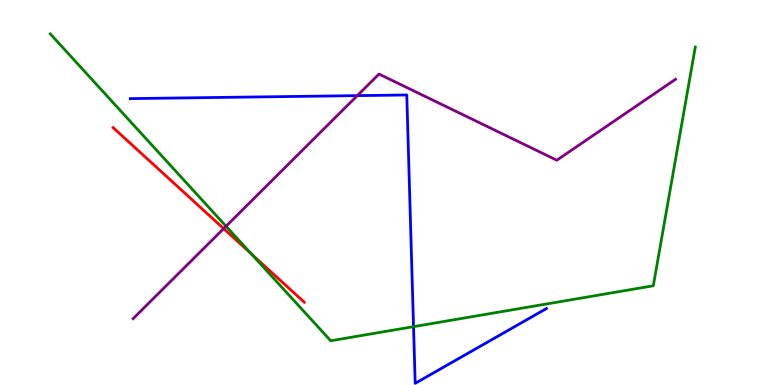[{'lines': ['blue', 'red'], 'intersections': []}, {'lines': ['green', 'red'], 'intersections': [{'x': 3.24, 'y': 3.41}]}, {'lines': ['purple', 'red'], 'intersections': [{'x': 2.89, 'y': 4.06}]}, {'lines': ['blue', 'green'], 'intersections': [{'x': 5.34, 'y': 1.52}]}, {'lines': ['blue', 'purple'], 'intersections': [{'x': 4.61, 'y': 7.52}]}, {'lines': ['green', 'purple'], 'intersections': [{'x': 2.92, 'y': 4.12}]}]